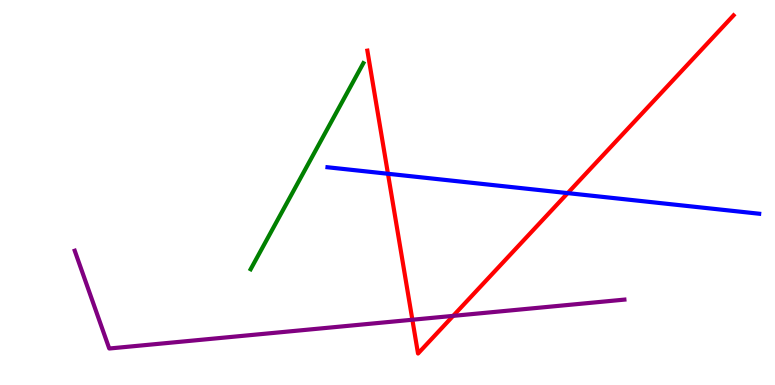[{'lines': ['blue', 'red'], 'intersections': [{'x': 5.01, 'y': 5.49}, {'x': 7.33, 'y': 4.98}]}, {'lines': ['green', 'red'], 'intersections': []}, {'lines': ['purple', 'red'], 'intersections': [{'x': 5.32, 'y': 1.7}, {'x': 5.85, 'y': 1.8}]}, {'lines': ['blue', 'green'], 'intersections': []}, {'lines': ['blue', 'purple'], 'intersections': []}, {'lines': ['green', 'purple'], 'intersections': []}]